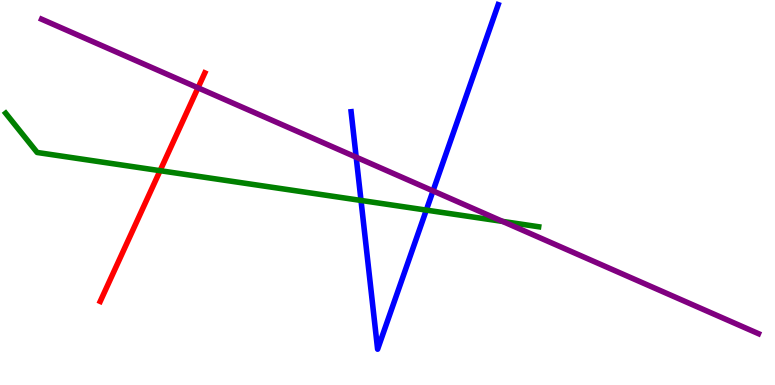[{'lines': ['blue', 'red'], 'intersections': []}, {'lines': ['green', 'red'], 'intersections': [{'x': 2.07, 'y': 5.57}]}, {'lines': ['purple', 'red'], 'intersections': [{'x': 2.55, 'y': 7.72}]}, {'lines': ['blue', 'green'], 'intersections': [{'x': 4.66, 'y': 4.79}, {'x': 5.5, 'y': 4.54}]}, {'lines': ['blue', 'purple'], 'intersections': [{'x': 4.6, 'y': 5.92}, {'x': 5.59, 'y': 5.04}]}, {'lines': ['green', 'purple'], 'intersections': [{'x': 6.49, 'y': 4.25}]}]